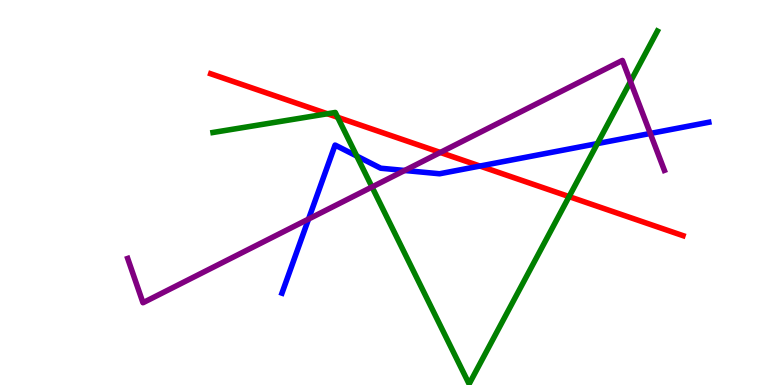[{'lines': ['blue', 'red'], 'intersections': [{'x': 6.19, 'y': 5.69}]}, {'lines': ['green', 'red'], 'intersections': [{'x': 4.22, 'y': 7.05}, {'x': 4.36, 'y': 6.95}, {'x': 7.34, 'y': 4.89}]}, {'lines': ['purple', 'red'], 'intersections': [{'x': 5.68, 'y': 6.04}]}, {'lines': ['blue', 'green'], 'intersections': [{'x': 4.6, 'y': 5.95}, {'x': 7.71, 'y': 6.27}]}, {'lines': ['blue', 'purple'], 'intersections': [{'x': 3.98, 'y': 4.31}, {'x': 5.22, 'y': 5.57}, {'x': 8.39, 'y': 6.53}]}, {'lines': ['green', 'purple'], 'intersections': [{'x': 4.8, 'y': 5.14}, {'x': 8.14, 'y': 7.88}]}]